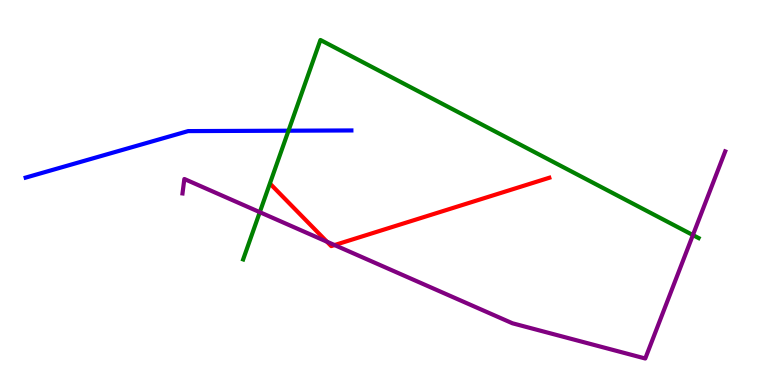[{'lines': ['blue', 'red'], 'intersections': []}, {'lines': ['green', 'red'], 'intersections': []}, {'lines': ['purple', 'red'], 'intersections': [{'x': 4.22, 'y': 3.72}, {'x': 4.32, 'y': 3.63}]}, {'lines': ['blue', 'green'], 'intersections': [{'x': 3.72, 'y': 6.61}]}, {'lines': ['blue', 'purple'], 'intersections': []}, {'lines': ['green', 'purple'], 'intersections': [{'x': 3.35, 'y': 4.49}, {'x': 8.94, 'y': 3.89}]}]